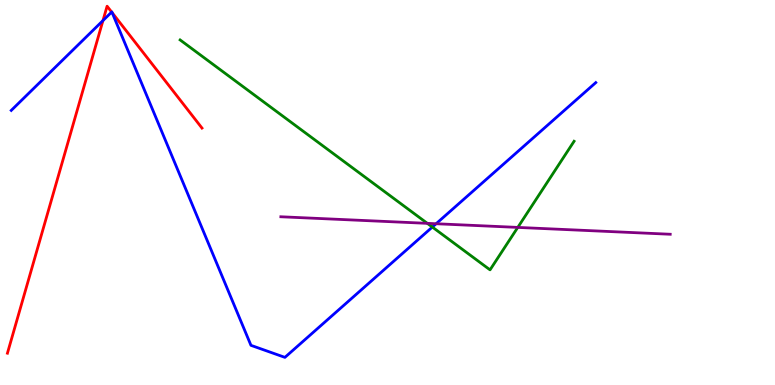[{'lines': ['blue', 'red'], 'intersections': [{'x': 1.33, 'y': 9.47}, {'x': 1.44, 'y': 9.69}, {'x': 1.45, 'y': 9.67}]}, {'lines': ['green', 'red'], 'intersections': []}, {'lines': ['purple', 'red'], 'intersections': []}, {'lines': ['blue', 'green'], 'intersections': [{'x': 5.58, 'y': 4.1}]}, {'lines': ['blue', 'purple'], 'intersections': [{'x': 5.63, 'y': 4.19}]}, {'lines': ['green', 'purple'], 'intersections': [{'x': 5.51, 'y': 4.2}, {'x': 6.68, 'y': 4.09}]}]